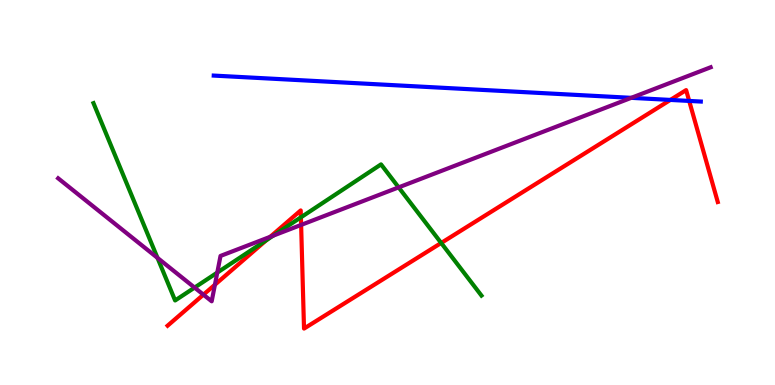[{'lines': ['blue', 'red'], 'intersections': [{'x': 8.65, 'y': 7.4}, {'x': 8.89, 'y': 7.38}]}, {'lines': ['green', 'red'], 'intersections': [{'x': 3.44, 'y': 3.76}, {'x': 3.88, 'y': 4.36}, {'x': 5.69, 'y': 3.69}]}, {'lines': ['purple', 'red'], 'intersections': [{'x': 2.62, 'y': 2.35}, {'x': 2.77, 'y': 2.6}, {'x': 3.49, 'y': 3.85}, {'x': 3.89, 'y': 4.16}]}, {'lines': ['blue', 'green'], 'intersections': []}, {'lines': ['blue', 'purple'], 'intersections': [{'x': 8.15, 'y': 7.46}]}, {'lines': ['green', 'purple'], 'intersections': [{'x': 2.03, 'y': 3.3}, {'x': 2.51, 'y': 2.53}, {'x': 2.8, 'y': 2.92}, {'x': 3.52, 'y': 3.88}, {'x': 5.14, 'y': 5.13}]}]